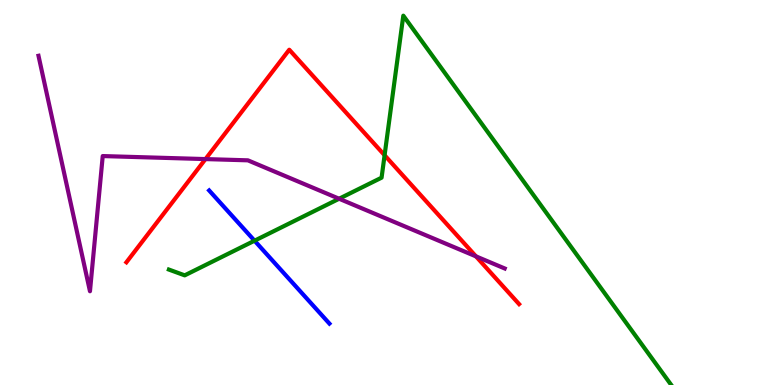[{'lines': ['blue', 'red'], 'intersections': []}, {'lines': ['green', 'red'], 'intersections': [{'x': 4.96, 'y': 5.97}]}, {'lines': ['purple', 'red'], 'intersections': [{'x': 2.65, 'y': 5.87}, {'x': 6.14, 'y': 3.34}]}, {'lines': ['blue', 'green'], 'intersections': [{'x': 3.28, 'y': 3.75}]}, {'lines': ['blue', 'purple'], 'intersections': []}, {'lines': ['green', 'purple'], 'intersections': [{'x': 4.38, 'y': 4.84}]}]